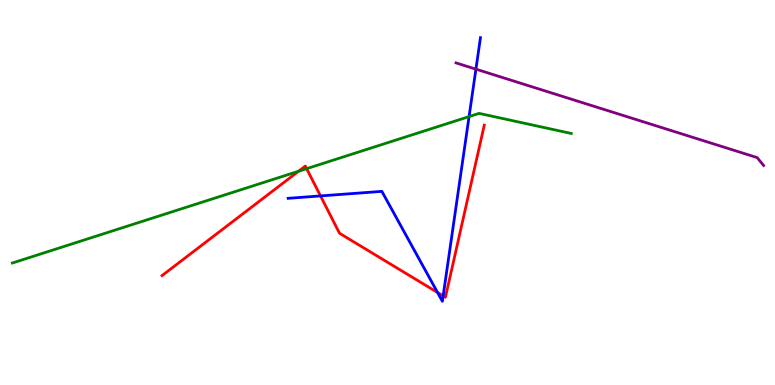[{'lines': ['blue', 'red'], 'intersections': [{'x': 4.14, 'y': 4.91}, {'x': 5.65, 'y': 2.4}, {'x': 5.72, 'y': 2.31}]}, {'lines': ['green', 'red'], 'intersections': [{'x': 3.85, 'y': 5.55}, {'x': 3.96, 'y': 5.62}]}, {'lines': ['purple', 'red'], 'intersections': []}, {'lines': ['blue', 'green'], 'intersections': [{'x': 6.05, 'y': 6.97}]}, {'lines': ['blue', 'purple'], 'intersections': [{'x': 6.14, 'y': 8.2}]}, {'lines': ['green', 'purple'], 'intersections': []}]